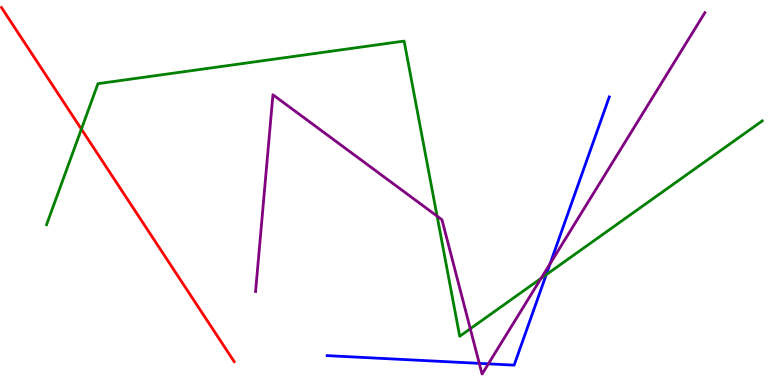[{'lines': ['blue', 'red'], 'intersections': []}, {'lines': ['green', 'red'], 'intersections': [{'x': 1.05, 'y': 6.65}]}, {'lines': ['purple', 'red'], 'intersections': []}, {'lines': ['blue', 'green'], 'intersections': [{'x': 7.05, 'y': 2.87}]}, {'lines': ['blue', 'purple'], 'intersections': [{'x': 6.18, 'y': 0.562}, {'x': 6.3, 'y': 0.55}, {'x': 7.1, 'y': 3.15}]}, {'lines': ['green', 'purple'], 'intersections': [{'x': 5.64, 'y': 4.39}, {'x': 6.07, 'y': 1.46}, {'x': 6.98, 'y': 2.77}]}]